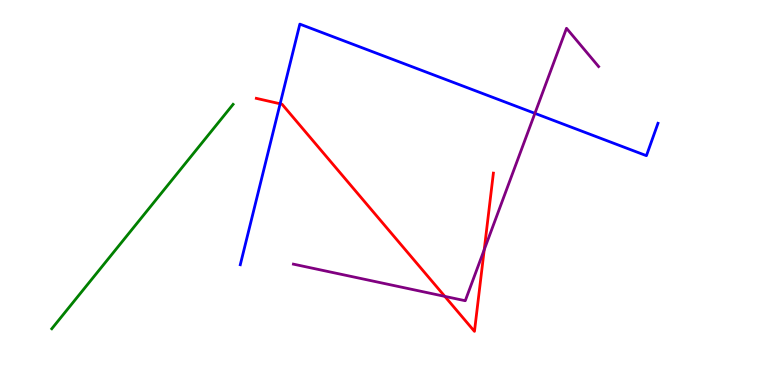[{'lines': ['blue', 'red'], 'intersections': [{'x': 3.61, 'y': 7.3}]}, {'lines': ['green', 'red'], 'intersections': []}, {'lines': ['purple', 'red'], 'intersections': [{'x': 5.74, 'y': 2.3}, {'x': 6.25, 'y': 3.52}]}, {'lines': ['blue', 'green'], 'intersections': []}, {'lines': ['blue', 'purple'], 'intersections': [{'x': 6.9, 'y': 7.06}]}, {'lines': ['green', 'purple'], 'intersections': []}]